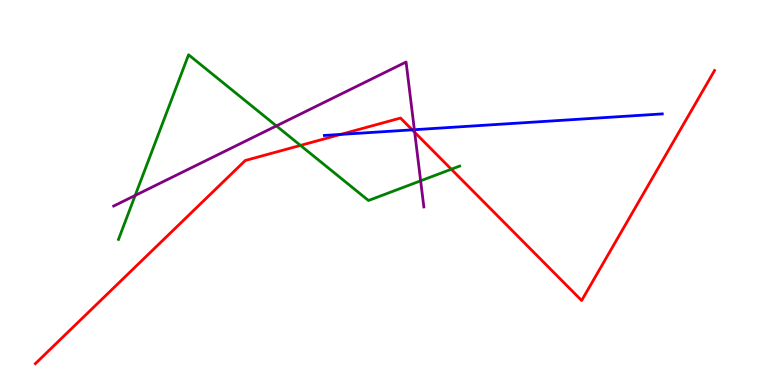[{'lines': ['blue', 'red'], 'intersections': [{'x': 4.4, 'y': 6.51}, {'x': 5.32, 'y': 6.63}]}, {'lines': ['green', 'red'], 'intersections': [{'x': 3.88, 'y': 6.22}, {'x': 5.82, 'y': 5.6}]}, {'lines': ['purple', 'red'], 'intersections': [{'x': 5.35, 'y': 6.56}]}, {'lines': ['blue', 'green'], 'intersections': []}, {'lines': ['blue', 'purple'], 'intersections': [{'x': 5.35, 'y': 6.63}]}, {'lines': ['green', 'purple'], 'intersections': [{'x': 1.74, 'y': 4.92}, {'x': 3.57, 'y': 6.73}, {'x': 5.43, 'y': 5.3}]}]